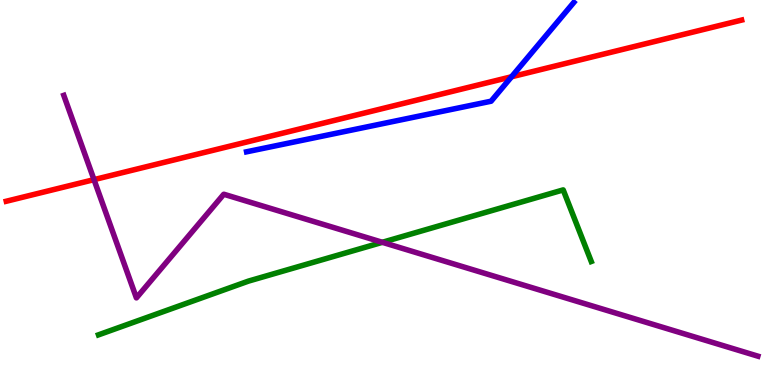[{'lines': ['blue', 'red'], 'intersections': [{'x': 6.6, 'y': 8.01}]}, {'lines': ['green', 'red'], 'intersections': []}, {'lines': ['purple', 'red'], 'intersections': [{'x': 1.21, 'y': 5.33}]}, {'lines': ['blue', 'green'], 'intersections': []}, {'lines': ['blue', 'purple'], 'intersections': []}, {'lines': ['green', 'purple'], 'intersections': [{'x': 4.93, 'y': 3.71}]}]